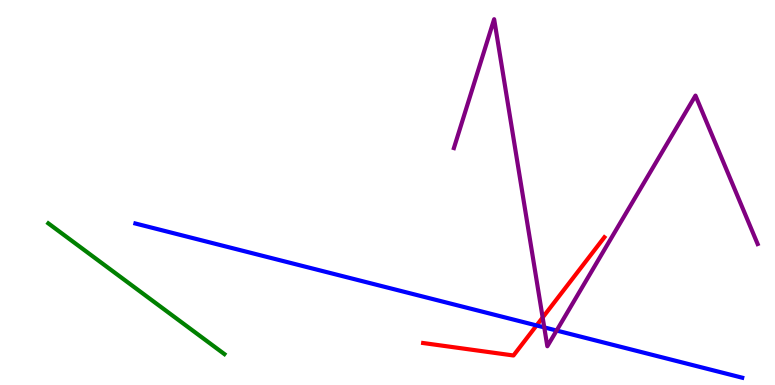[{'lines': ['blue', 'red'], 'intersections': [{'x': 6.92, 'y': 1.55}]}, {'lines': ['green', 'red'], 'intersections': []}, {'lines': ['purple', 'red'], 'intersections': [{'x': 7.0, 'y': 1.75}]}, {'lines': ['blue', 'green'], 'intersections': []}, {'lines': ['blue', 'purple'], 'intersections': [{'x': 7.02, 'y': 1.5}, {'x': 7.18, 'y': 1.41}]}, {'lines': ['green', 'purple'], 'intersections': []}]